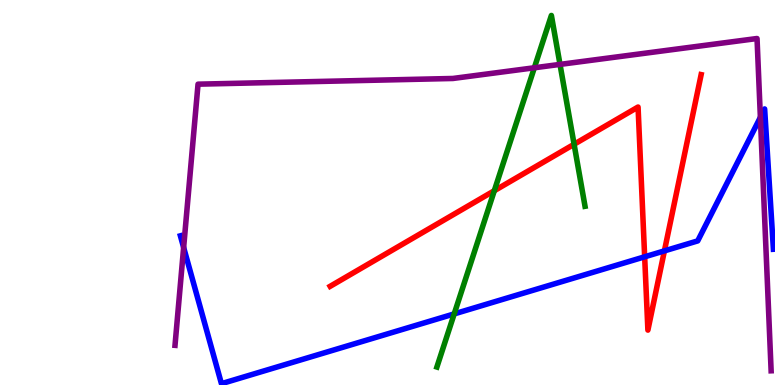[{'lines': ['blue', 'red'], 'intersections': [{'x': 8.32, 'y': 3.33}, {'x': 8.57, 'y': 3.48}]}, {'lines': ['green', 'red'], 'intersections': [{'x': 6.38, 'y': 5.05}, {'x': 7.41, 'y': 6.25}]}, {'lines': ['purple', 'red'], 'intersections': []}, {'lines': ['blue', 'green'], 'intersections': [{'x': 5.86, 'y': 1.85}]}, {'lines': ['blue', 'purple'], 'intersections': [{'x': 2.37, 'y': 3.57}, {'x': 9.81, 'y': 6.95}]}, {'lines': ['green', 'purple'], 'intersections': [{'x': 6.89, 'y': 8.24}, {'x': 7.23, 'y': 8.33}]}]